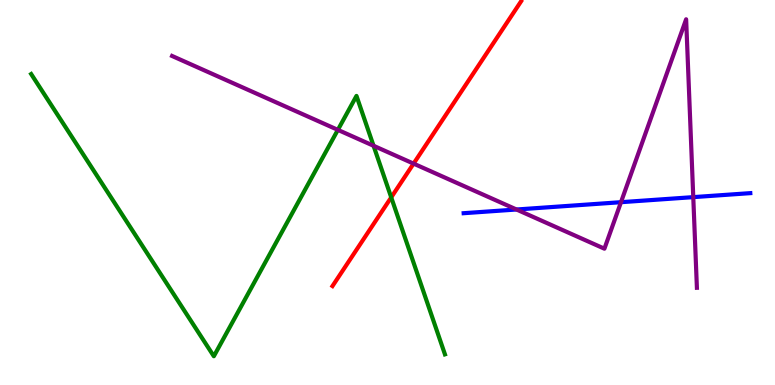[{'lines': ['blue', 'red'], 'intersections': []}, {'lines': ['green', 'red'], 'intersections': [{'x': 5.05, 'y': 4.87}]}, {'lines': ['purple', 'red'], 'intersections': [{'x': 5.34, 'y': 5.75}]}, {'lines': ['blue', 'green'], 'intersections': []}, {'lines': ['blue', 'purple'], 'intersections': [{'x': 6.66, 'y': 4.56}, {'x': 8.01, 'y': 4.75}, {'x': 8.95, 'y': 4.88}]}, {'lines': ['green', 'purple'], 'intersections': [{'x': 4.36, 'y': 6.63}, {'x': 4.82, 'y': 6.21}]}]